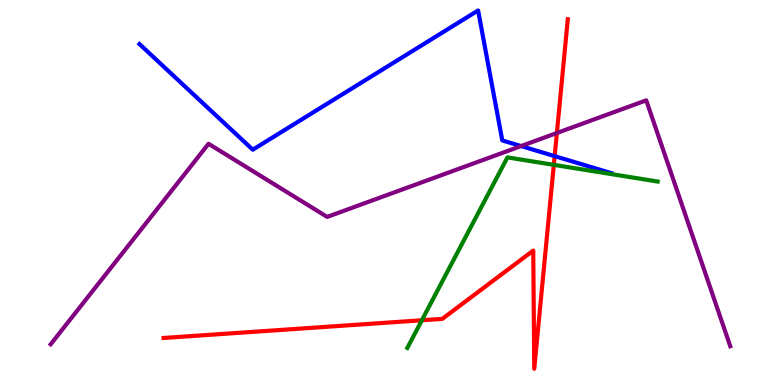[{'lines': ['blue', 'red'], 'intersections': [{'x': 7.16, 'y': 5.94}]}, {'lines': ['green', 'red'], 'intersections': [{'x': 5.44, 'y': 1.68}, {'x': 7.15, 'y': 5.72}]}, {'lines': ['purple', 'red'], 'intersections': [{'x': 7.19, 'y': 6.55}]}, {'lines': ['blue', 'green'], 'intersections': []}, {'lines': ['blue', 'purple'], 'intersections': [{'x': 6.72, 'y': 6.21}]}, {'lines': ['green', 'purple'], 'intersections': []}]